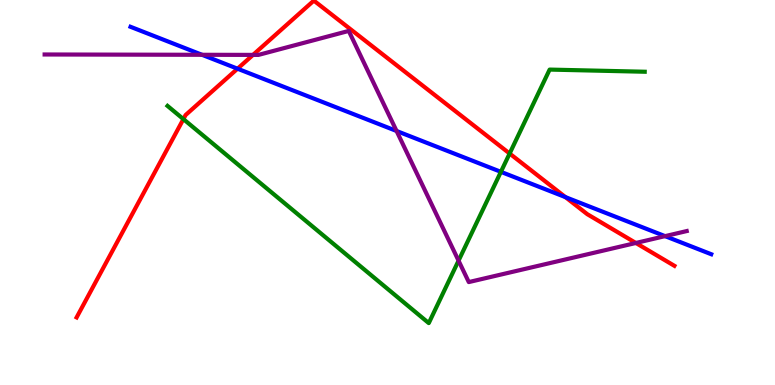[{'lines': ['blue', 'red'], 'intersections': [{'x': 3.06, 'y': 8.22}, {'x': 7.3, 'y': 4.88}]}, {'lines': ['green', 'red'], 'intersections': [{'x': 2.37, 'y': 6.91}, {'x': 6.58, 'y': 6.01}]}, {'lines': ['purple', 'red'], 'intersections': [{'x': 3.26, 'y': 8.57}, {'x': 8.2, 'y': 3.69}]}, {'lines': ['blue', 'green'], 'intersections': [{'x': 6.46, 'y': 5.54}]}, {'lines': ['blue', 'purple'], 'intersections': [{'x': 2.61, 'y': 8.58}, {'x': 5.12, 'y': 6.6}, {'x': 8.58, 'y': 3.87}]}, {'lines': ['green', 'purple'], 'intersections': [{'x': 5.92, 'y': 3.23}]}]